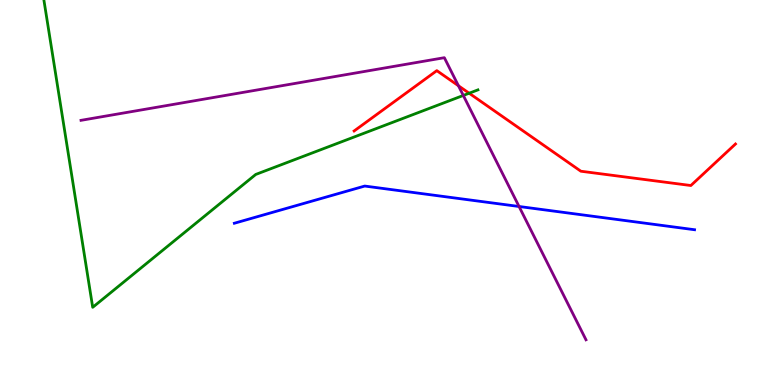[{'lines': ['blue', 'red'], 'intersections': []}, {'lines': ['green', 'red'], 'intersections': [{'x': 6.05, 'y': 7.58}]}, {'lines': ['purple', 'red'], 'intersections': [{'x': 5.92, 'y': 7.77}]}, {'lines': ['blue', 'green'], 'intersections': []}, {'lines': ['blue', 'purple'], 'intersections': [{'x': 6.7, 'y': 4.64}]}, {'lines': ['green', 'purple'], 'intersections': [{'x': 5.98, 'y': 7.52}]}]